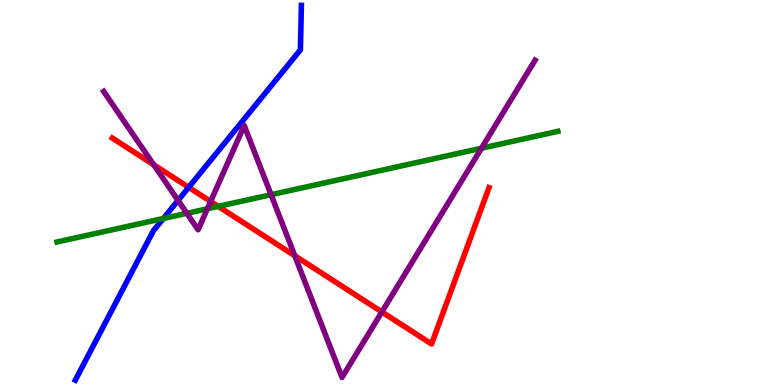[{'lines': ['blue', 'red'], 'intersections': [{'x': 2.43, 'y': 5.13}]}, {'lines': ['green', 'red'], 'intersections': [{'x': 2.82, 'y': 4.64}]}, {'lines': ['purple', 'red'], 'intersections': [{'x': 1.98, 'y': 5.72}, {'x': 2.72, 'y': 4.77}, {'x': 3.8, 'y': 3.36}, {'x': 4.93, 'y': 1.9}]}, {'lines': ['blue', 'green'], 'intersections': [{'x': 2.11, 'y': 4.32}]}, {'lines': ['blue', 'purple'], 'intersections': [{'x': 2.3, 'y': 4.79}]}, {'lines': ['green', 'purple'], 'intersections': [{'x': 2.41, 'y': 4.46}, {'x': 2.68, 'y': 4.58}, {'x': 3.5, 'y': 4.94}, {'x': 6.21, 'y': 6.15}]}]